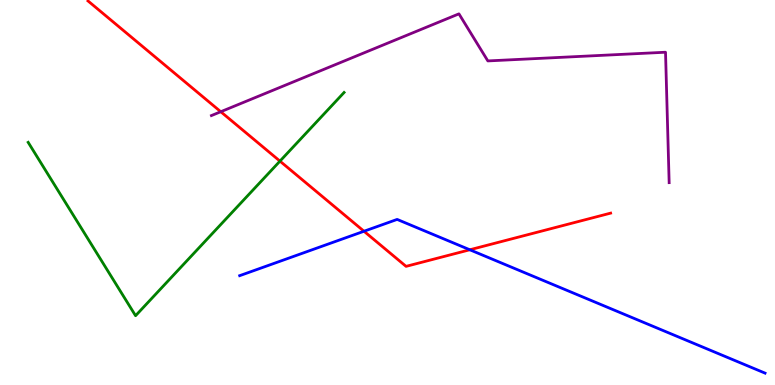[{'lines': ['blue', 'red'], 'intersections': [{'x': 4.7, 'y': 3.99}, {'x': 6.06, 'y': 3.51}]}, {'lines': ['green', 'red'], 'intersections': [{'x': 3.61, 'y': 5.81}]}, {'lines': ['purple', 'red'], 'intersections': [{'x': 2.85, 'y': 7.1}]}, {'lines': ['blue', 'green'], 'intersections': []}, {'lines': ['blue', 'purple'], 'intersections': []}, {'lines': ['green', 'purple'], 'intersections': []}]